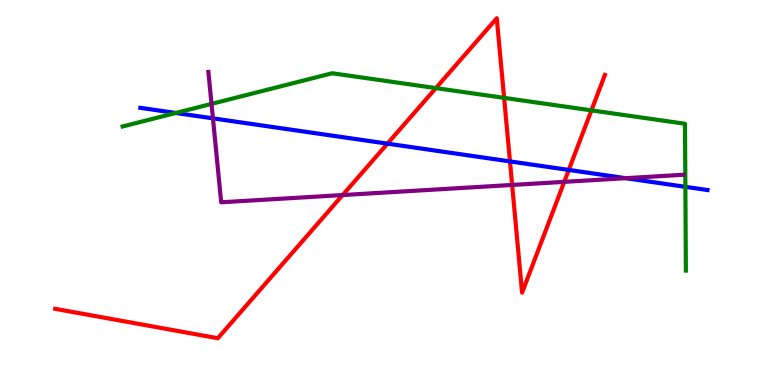[{'lines': ['blue', 'red'], 'intersections': [{'x': 5.0, 'y': 6.27}, {'x': 6.58, 'y': 5.81}, {'x': 7.34, 'y': 5.59}]}, {'lines': ['green', 'red'], 'intersections': [{'x': 5.62, 'y': 7.71}, {'x': 6.5, 'y': 7.46}, {'x': 7.63, 'y': 7.13}]}, {'lines': ['purple', 'red'], 'intersections': [{'x': 4.42, 'y': 4.93}, {'x': 6.61, 'y': 5.2}, {'x': 7.28, 'y': 5.28}]}, {'lines': ['blue', 'green'], 'intersections': [{'x': 2.27, 'y': 7.07}, {'x': 8.84, 'y': 5.15}]}, {'lines': ['blue', 'purple'], 'intersections': [{'x': 2.75, 'y': 6.93}, {'x': 8.07, 'y': 5.37}]}, {'lines': ['green', 'purple'], 'intersections': [{'x': 2.73, 'y': 7.3}]}]